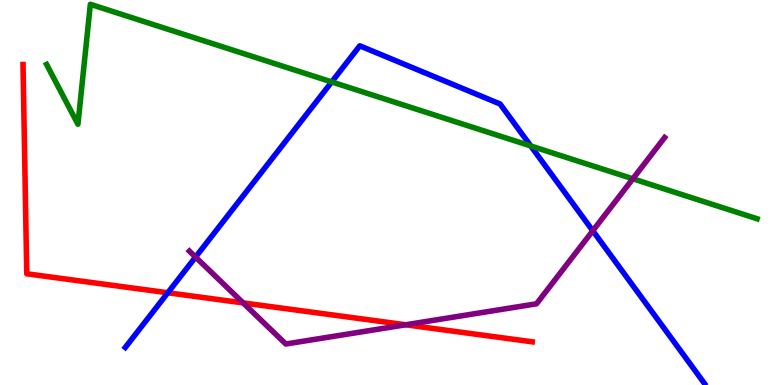[{'lines': ['blue', 'red'], 'intersections': [{'x': 2.17, 'y': 2.4}]}, {'lines': ['green', 'red'], 'intersections': []}, {'lines': ['purple', 'red'], 'intersections': [{'x': 3.14, 'y': 2.13}, {'x': 5.23, 'y': 1.56}]}, {'lines': ['blue', 'green'], 'intersections': [{'x': 4.28, 'y': 7.87}, {'x': 6.85, 'y': 6.21}]}, {'lines': ['blue', 'purple'], 'intersections': [{'x': 2.52, 'y': 3.32}, {'x': 7.65, 'y': 4.01}]}, {'lines': ['green', 'purple'], 'intersections': [{'x': 8.17, 'y': 5.36}]}]